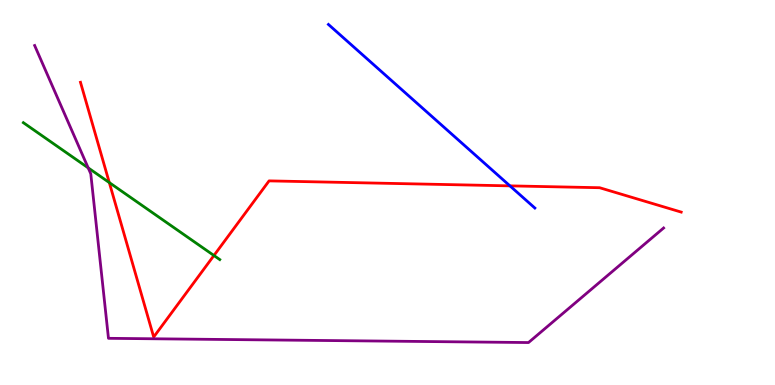[{'lines': ['blue', 'red'], 'intersections': [{'x': 6.58, 'y': 5.17}]}, {'lines': ['green', 'red'], 'intersections': [{'x': 1.41, 'y': 5.26}, {'x': 2.76, 'y': 3.36}]}, {'lines': ['purple', 'red'], 'intersections': []}, {'lines': ['blue', 'green'], 'intersections': []}, {'lines': ['blue', 'purple'], 'intersections': []}, {'lines': ['green', 'purple'], 'intersections': [{'x': 1.14, 'y': 5.64}]}]